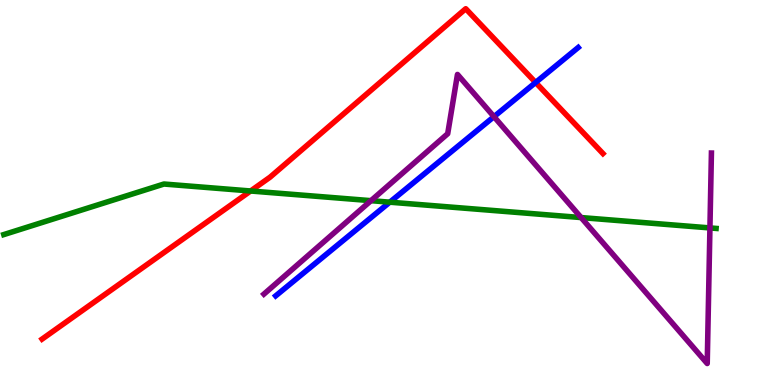[{'lines': ['blue', 'red'], 'intersections': [{'x': 6.91, 'y': 7.86}]}, {'lines': ['green', 'red'], 'intersections': [{'x': 3.23, 'y': 5.04}]}, {'lines': ['purple', 'red'], 'intersections': []}, {'lines': ['blue', 'green'], 'intersections': [{'x': 5.03, 'y': 4.75}]}, {'lines': ['blue', 'purple'], 'intersections': [{'x': 6.37, 'y': 6.97}]}, {'lines': ['green', 'purple'], 'intersections': [{'x': 4.79, 'y': 4.79}, {'x': 7.5, 'y': 4.35}, {'x': 9.16, 'y': 4.08}]}]